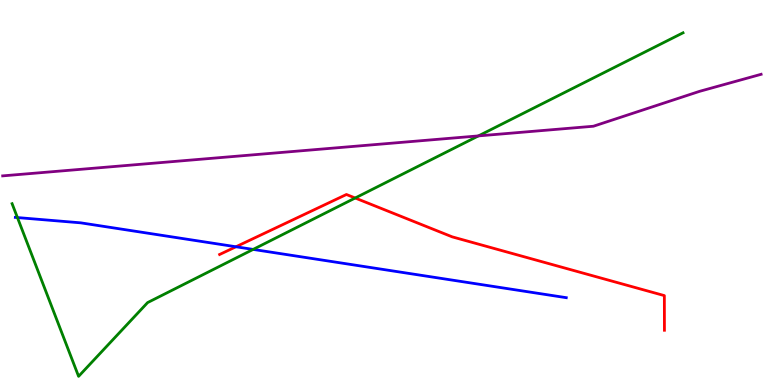[{'lines': ['blue', 'red'], 'intersections': [{'x': 3.04, 'y': 3.59}]}, {'lines': ['green', 'red'], 'intersections': [{'x': 4.58, 'y': 4.86}]}, {'lines': ['purple', 'red'], 'intersections': []}, {'lines': ['blue', 'green'], 'intersections': [{'x': 0.225, 'y': 4.35}, {'x': 3.27, 'y': 3.52}]}, {'lines': ['blue', 'purple'], 'intersections': []}, {'lines': ['green', 'purple'], 'intersections': [{'x': 6.17, 'y': 6.47}]}]